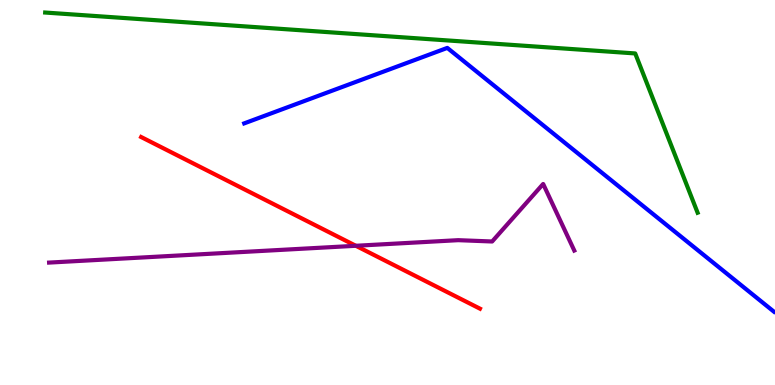[{'lines': ['blue', 'red'], 'intersections': []}, {'lines': ['green', 'red'], 'intersections': []}, {'lines': ['purple', 'red'], 'intersections': [{'x': 4.59, 'y': 3.62}]}, {'lines': ['blue', 'green'], 'intersections': []}, {'lines': ['blue', 'purple'], 'intersections': []}, {'lines': ['green', 'purple'], 'intersections': []}]